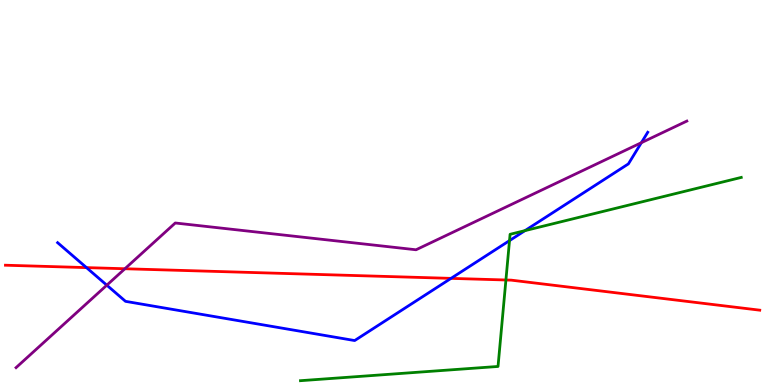[{'lines': ['blue', 'red'], 'intersections': [{'x': 1.12, 'y': 3.05}, {'x': 5.82, 'y': 2.77}]}, {'lines': ['green', 'red'], 'intersections': [{'x': 6.53, 'y': 2.73}]}, {'lines': ['purple', 'red'], 'intersections': [{'x': 1.61, 'y': 3.02}]}, {'lines': ['blue', 'green'], 'intersections': [{'x': 6.57, 'y': 3.75}, {'x': 6.77, 'y': 4.01}]}, {'lines': ['blue', 'purple'], 'intersections': [{'x': 1.38, 'y': 2.59}, {'x': 8.28, 'y': 6.29}]}, {'lines': ['green', 'purple'], 'intersections': []}]